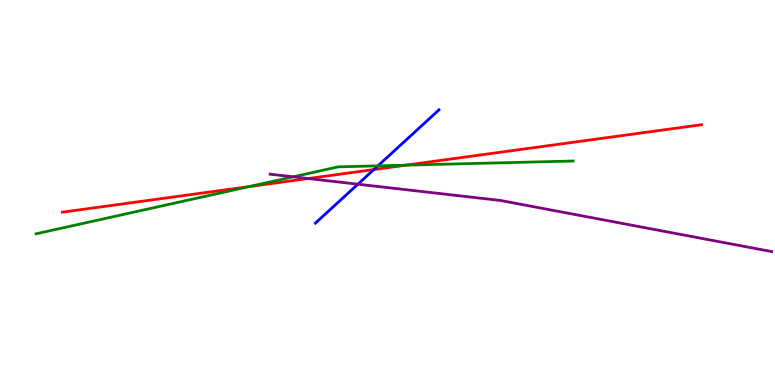[{'lines': ['blue', 'red'], 'intersections': [{'x': 4.82, 'y': 5.6}]}, {'lines': ['green', 'red'], 'intersections': [{'x': 3.21, 'y': 5.15}, {'x': 5.24, 'y': 5.71}]}, {'lines': ['purple', 'red'], 'intersections': [{'x': 3.98, 'y': 5.36}]}, {'lines': ['blue', 'green'], 'intersections': [{'x': 4.88, 'y': 5.69}]}, {'lines': ['blue', 'purple'], 'intersections': [{'x': 4.62, 'y': 5.22}]}, {'lines': ['green', 'purple'], 'intersections': [{'x': 3.78, 'y': 5.41}]}]